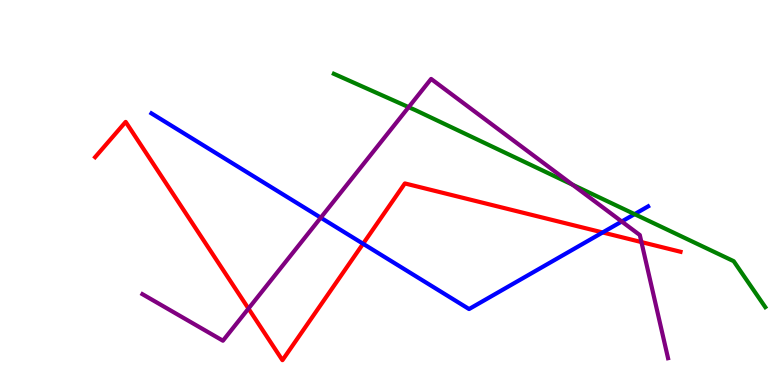[{'lines': ['blue', 'red'], 'intersections': [{'x': 4.69, 'y': 3.67}, {'x': 7.78, 'y': 3.96}]}, {'lines': ['green', 'red'], 'intersections': []}, {'lines': ['purple', 'red'], 'intersections': [{'x': 3.21, 'y': 1.99}, {'x': 8.28, 'y': 3.71}]}, {'lines': ['blue', 'green'], 'intersections': [{'x': 8.19, 'y': 4.44}]}, {'lines': ['blue', 'purple'], 'intersections': [{'x': 4.14, 'y': 4.35}, {'x': 8.02, 'y': 4.25}]}, {'lines': ['green', 'purple'], 'intersections': [{'x': 5.27, 'y': 7.22}, {'x': 7.39, 'y': 5.2}]}]